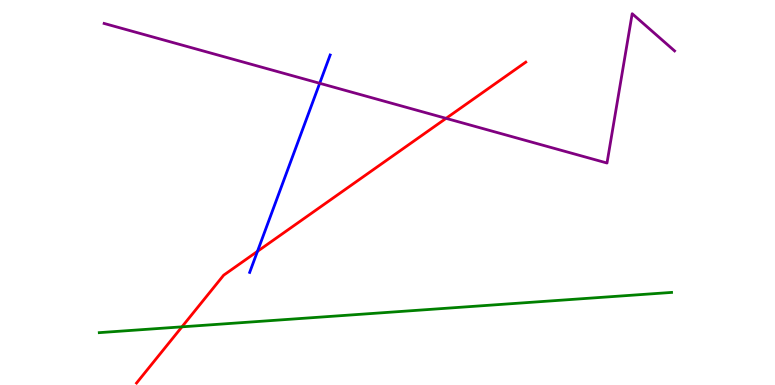[{'lines': ['blue', 'red'], 'intersections': [{'x': 3.32, 'y': 3.47}]}, {'lines': ['green', 'red'], 'intersections': [{'x': 2.35, 'y': 1.51}]}, {'lines': ['purple', 'red'], 'intersections': [{'x': 5.76, 'y': 6.93}]}, {'lines': ['blue', 'green'], 'intersections': []}, {'lines': ['blue', 'purple'], 'intersections': [{'x': 4.13, 'y': 7.84}]}, {'lines': ['green', 'purple'], 'intersections': []}]